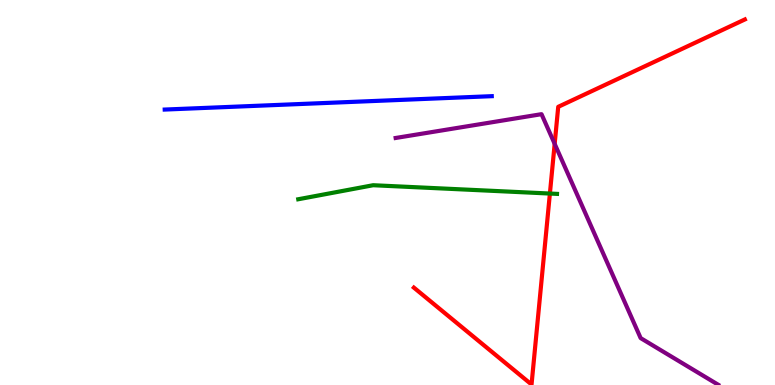[{'lines': ['blue', 'red'], 'intersections': []}, {'lines': ['green', 'red'], 'intersections': [{'x': 7.1, 'y': 4.97}]}, {'lines': ['purple', 'red'], 'intersections': [{'x': 7.16, 'y': 6.26}]}, {'lines': ['blue', 'green'], 'intersections': []}, {'lines': ['blue', 'purple'], 'intersections': []}, {'lines': ['green', 'purple'], 'intersections': []}]